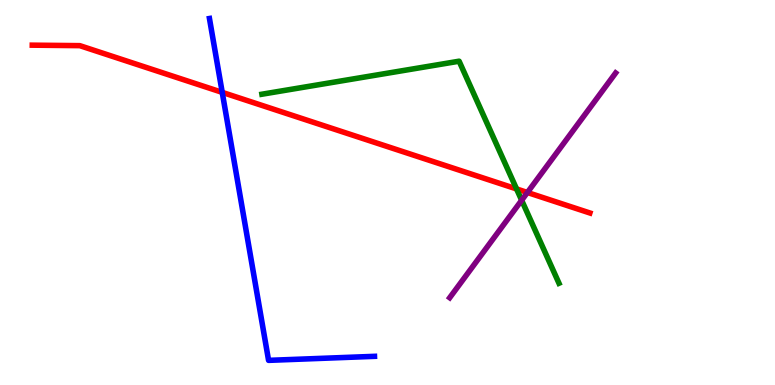[{'lines': ['blue', 'red'], 'intersections': [{'x': 2.87, 'y': 7.6}]}, {'lines': ['green', 'red'], 'intersections': [{'x': 6.67, 'y': 5.09}]}, {'lines': ['purple', 'red'], 'intersections': [{'x': 6.81, 'y': 5.0}]}, {'lines': ['blue', 'green'], 'intersections': []}, {'lines': ['blue', 'purple'], 'intersections': []}, {'lines': ['green', 'purple'], 'intersections': [{'x': 6.73, 'y': 4.8}]}]